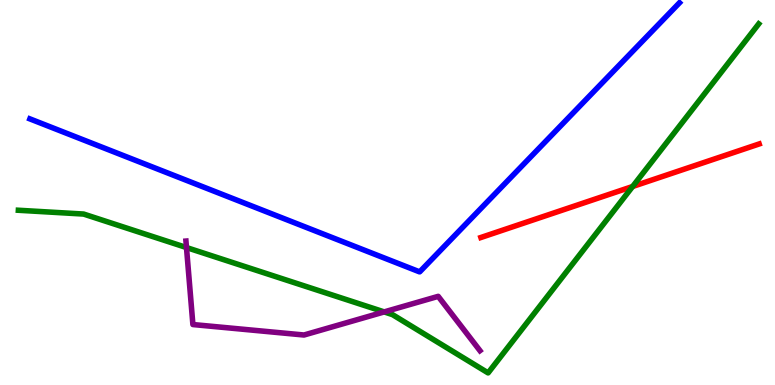[{'lines': ['blue', 'red'], 'intersections': []}, {'lines': ['green', 'red'], 'intersections': [{'x': 8.16, 'y': 5.16}]}, {'lines': ['purple', 'red'], 'intersections': []}, {'lines': ['blue', 'green'], 'intersections': []}, {'lines': ['blue', 'purple'], 'intersections': []}, {'lines': ['green', 'purple'], 'intersections': [{'x': 2.41, 'y': 3.57}, {'x': 4.96, 'y': 1.9}]}]